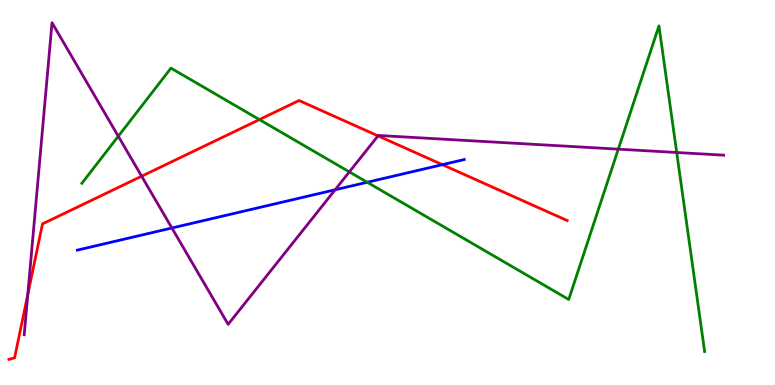[{'lines': ['blue', 'red'], 'intersections': [{'x': 5.71, 'y': 5.72}]}, {'lines': ['green', 'red'], 'intersections': [{'x': 3.35, 'y': 6.89}]}, {'lines': ['purple', 'red'], 'intersections': [{'x': 0.359, 'y': 2.35}, {'x': 1.83, 'y': 5.42}, {'x': 4.88, 'y': 6.47}]}, {'lines': ['blue', 'green'], 'intersections': [{'x': 4.74, 'y': 5.27}]}, {'lines': ['blue', 'purple'], 'intersections': [{'x': 2.22, 'y': 4.08}, {'x': 4.32, 'y': 5.07}]}, {'lines': ['green', 'purple'], 'intersections': [{'x': 1.53, 'y': 6.46}, {'x': 4.51, 'y': 5.54}, {'x': 7.98, 'y': 6.13}, {'x': 8.73, 'y': 6.04}]}]